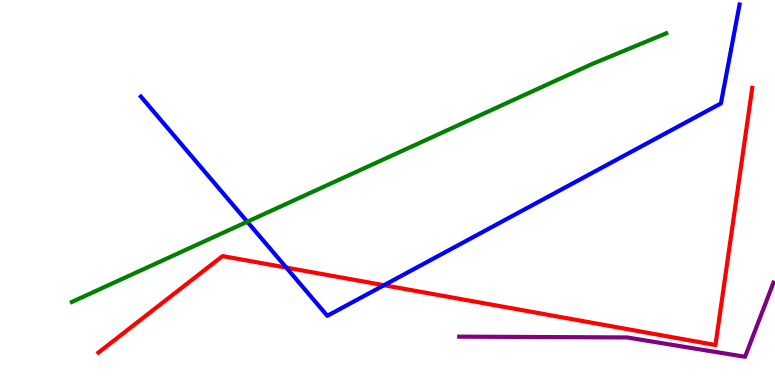[{'lines': ['blue', 'red'], 'intersections': [{'x': 3.69, 'y': 3.05}, {'x': 4.96, 'y': 2.59}]}, {'lines': ['green', 'red'], 'intersections': []}, {'lines': ['purple', 'red'], 'intersections': []}, {'lines': ['blue', 'green'], 'intersections': [{'x': 3.19, 'y': 4.24}]}, {'lines': ['blue', 'purple'], 'intersections': []}, {'lines': ['green', 'purple'], 'intersections': []}]